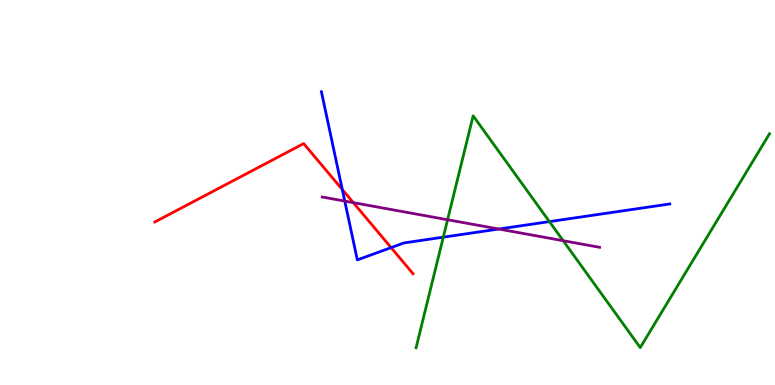[{'lines': ['blue', 'red'], 'intersections': [{'x': 4.42, 'y': 5.08}, {'x': 5.05, 'y': 3.57}]}, {'lines': ['green', 'red'], 'intersections': []}, {'lines': ['purple', 'red'], 'intersections': [{'x': 4.56, 'y': 4.74}]}, {'lines': ['blue', 'green'], 'intersections': [{'x': 5.72, 'y': 3.84}, {'x': 7.09, 'y': 4.24}]}, {'lines': ['blue', 'purple'], 'intersections': [{'x': 4.45, 'y': 4.78}, {'x': 6.44, 'y': 4.05}]}, {'lines': ['green', 'purple'], 'intersections': [{'x': 5.78, 'y': 4.29}, {'x': 7.27, 'y': 3.75}]}]